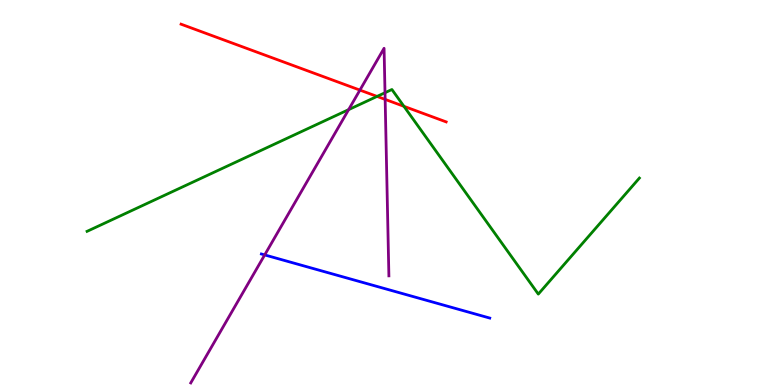[{'lines': ['blue', 'red'], 'intersections': []}, {'lines': ['green', 'red'], 'intersections': [{'x': 4.87, 'y': 7.5}, {'x': 5.21, 'y': 7.24}]}, {'lines': ['purple', 'red'], 'intersections': [{'x': 4.64, 'y': 7.66}, {'x': 4.97, 'y': 7.42}]}, {'lines': ['blue', 'green'], 'intersections': []}, {'lines': ['blue', 'purple'], 'intersections': [{'x': 3.42, 'y': 3.38}]}, {'lines': ['green', 'purple'], 'intersections': [{'x': 4.5, 'y': 7.15}, {'x': 4.97, 'y': 7.59}]}]